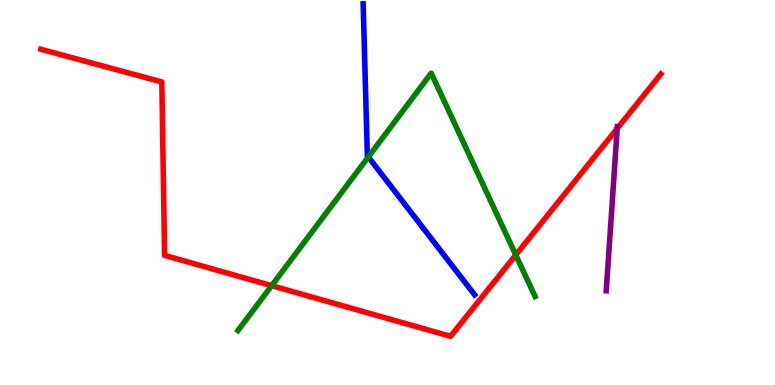[{'lines': ['blue', 'red'], 'intersections': []}, {'lines': ['green', 'red'], 'intersections': [{'x': 3.51, 'y': 2.58}, {'x': 6.66, 'y': 3.38}]}, {'lines': ['purple', 'red'], 'intersections': [{'x': 7.96, 'y': 6.66}]}, {'lines': ['blue', 'green'], 'intersections': [{'x': 4.75, 'y': 5.92}]}, {'lines': ['blue', 'purple'], 'intersections': []}, {'lines': ['green', 'purple'], 'intersections': []}]